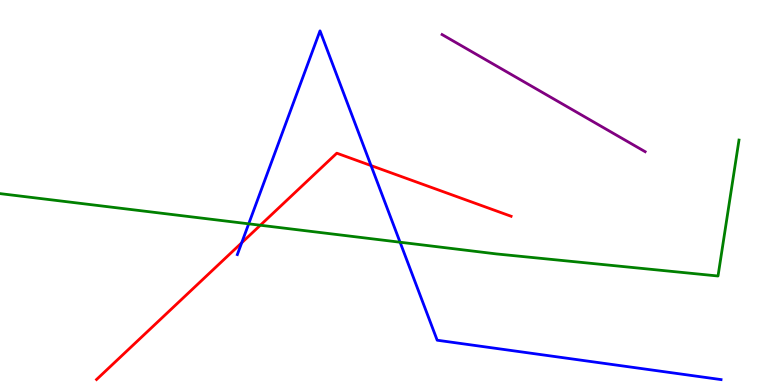[{'lines': ['blue', 'red'], 'intersections': [{'x': 3.12, 'y': 3.69}, {'x': 4.79, 'y': 5.7}]}, {'lines': ['green', 'red'], 'intersections': [{'x': 3.36, 'y': 4.15}]}, {'lines': ['purple', 'red'], 'intersections': []}, {'lines': ['blue', 'green'], 'intersections': [{'x': 3.21, 'y': 4.19}, {'x': 5.16, 'y': 3.71}]}, {'lines': ['blue', 'purple'], 'intersections': []}, {'lines': ['green', 'purple'], 'intersections': []}]